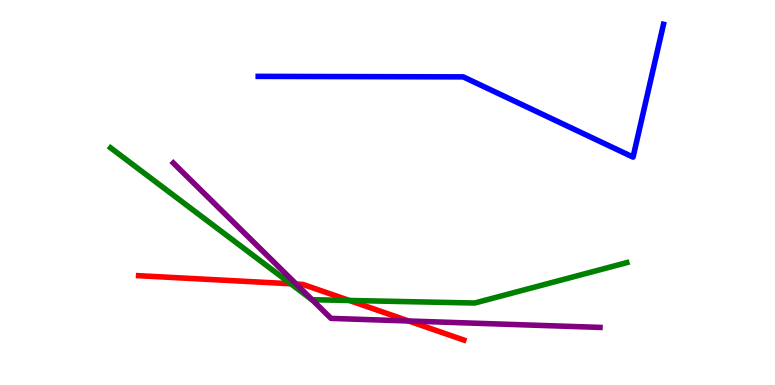[{'lines': ['blue', 'red'], 'intersections': []}, {'lines': ['green', 'red'], 'intersections': [{'x': 3.75, 'y': 2.63}, {'x': 4.51, 'y': 2.2}]}, {'lines': ['purple', 'red'], 'intersections': [{'x': 3.82, 'y': 2.62}, {'x': 5.27, 'y': 1.66}]}, {'lines': ['blue', 'green'], 'intersections': []}, {'lines': ['blue', 'purple'], 'intersections': []}, {'lines': ['green', 'purple'], 'intersections': [{'x': 4.03, 'y': 2.22}]}]